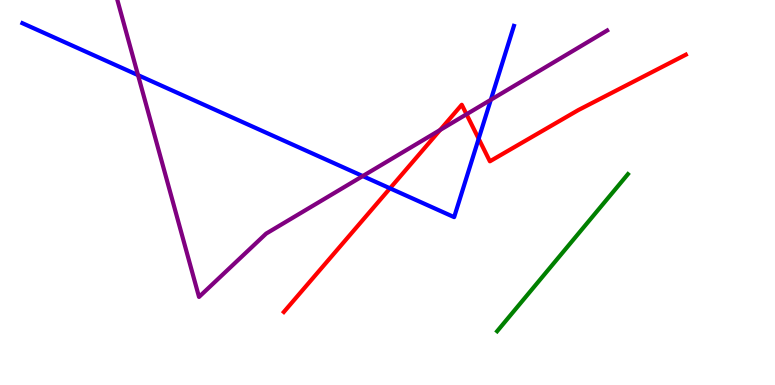[{'lines': ['blue', 'red'], 'intersections': [{'x': 5.03, 'y': 5.11}, {'x': 6.18, 'y': 6.4}]}, {'lines': ['green', 'red'], 'intersections': []}, {'lines': ['purple', 'red'], 'intersections': [{'x': 5.68, 'y': 6.62}, {'x': 6.02, 'y': 7.03}]}, {'lines': ['blue', 'green'], 'intersections': []}, {'lines': ['blue', 'purple'], 'intersections': [{'x': 1.78, 'y': 8.05}, {'x': 4.68, 'y': 5.43}, {'x': 6.33, 'y': 7.41}]}, {'lines': ['green', 'purple'], 'intersections': []}]